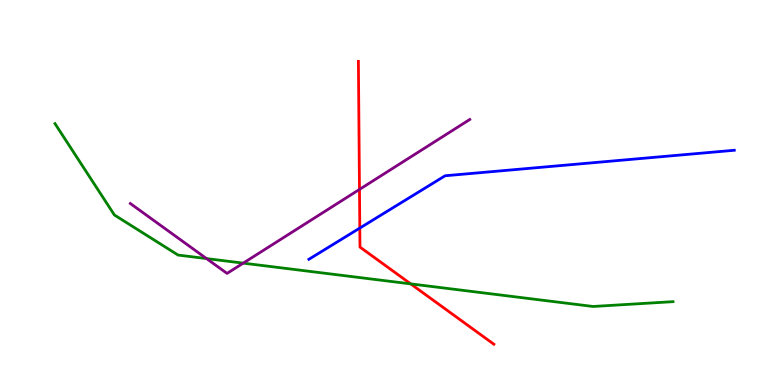[{'lines': ['blue', 'red'], 'intersections': [{'x': 4.64, 'y': 4.08}]}, {'lines': ['green', 'red'], 'intersections': [{'x': 5.3, 'y': 2.63}]}, {'lines': ['purple', 'red'], 'intersections': [{'x': 4.64, 'y': 5.08}]}, {'lines': ['blue', 'green'], 'intersections': []}, {'lines': ['blue', 'purple'], 'intersections': []}, {'lines': ['green', 'purple'], 'intersections': [{'x': 2.67, 'y': 3.28}, {'x': 3.14, 'y': 3.17}]}]